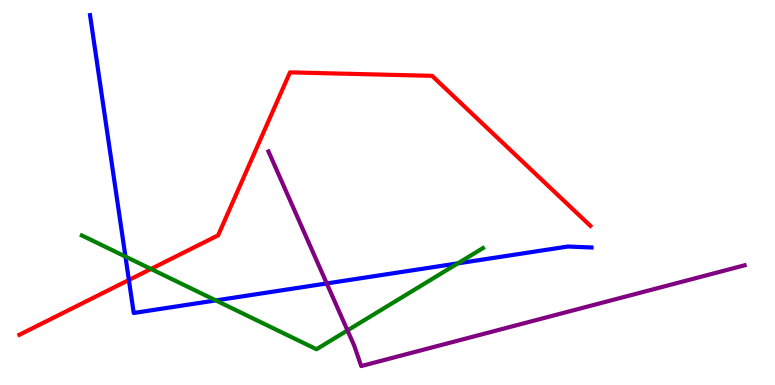[{'lines': ['blue', 'red'], 'intersections': [{'x': 1.66, 'y': 2.73}]}, {'lines': ['green', 'red'], 'intersections': [{'x': 1.95, 'y': 3.01}]}, {'lines': ['purple', 'red'], 'intersections': []}, {'lines': ['blue', 'green'], 'intersections': [{'x': 1.62, 'y': 3.34}, {'x': 2.78, 'y': 2.2}, {'x': 5.91, 'y': 3.16}]}, {'lines': ['blue', 'purple'], 'intersections': [{'x': 4.22, 'y': 2.64}]}, {'lines': ['green', 'purple'], 'intersections': [{'x': 4.48, 'y': 1.42}]}]